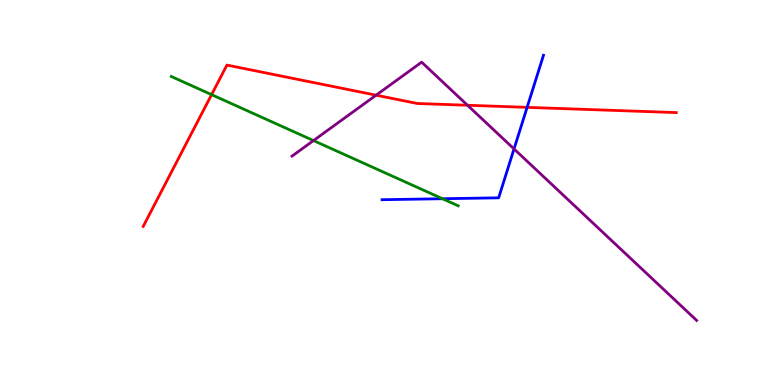[{'lines': ['blue', 'red'], 'intersections': [{'x': 6.8, 'y': 7.21}]}, {'lines': ['green', 'red'], 'intersections': [{'x': 2.73, 'y': 7.54}]}, {'lines': ['purple', 'red'], 'intersections': [{'x': 4.85, 'y': 7.53}, {'x': 6.03, 'y': 7.27}]}, {'lines': ['blue', 'green'], 'intersections': [{'x': 5.71, 'y': 4.84}]}, {'lines': ['blue', 'purple'], 'intersections': [{'x': 6.63, 'y': 6.13}]}, {'lines': ['green', 'purple'], 'intersections': [{'x': 4.04, 'y': 6.35}]}]